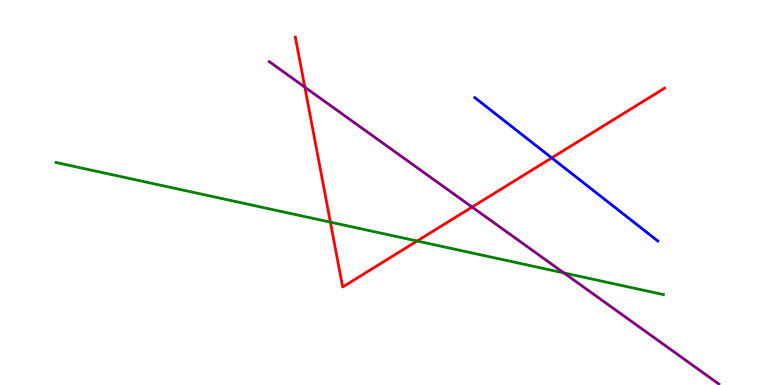[{'lines': ['blue', 'red'], 'intersections': [{'x': 7.12, 'y': 5.9}]}, {'lines': ['green', 'red'], 'intersections': [{'x': 4.26, 'y': 4.23}, {'x': 5.38, 'y': 3.74}]}, {'lines': ['purple', 'red'], 'intersections': [{'x': 3.93, 'y': 7.74}, {'x': 6.09, 'y': 4.62}]}, {'lines': ['blue', 'green'], 'intersections': []}, {'lines': ['blue', 'purple'], 'intersections': []}, {'lines': ['green', 'purple'], 'intersections': [{'x': 7.28, 'y': 2.91}]}]